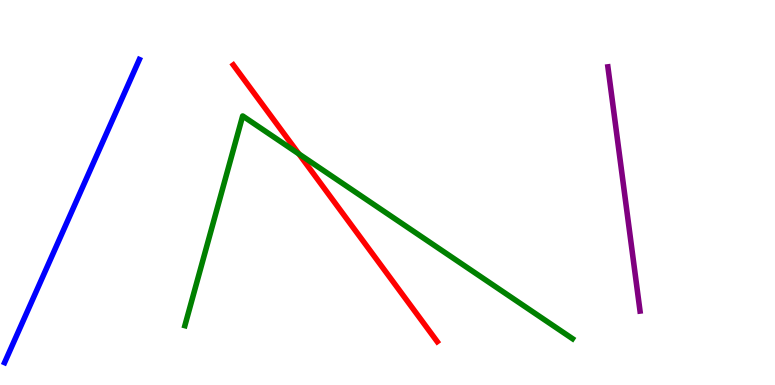[{'lines': ['blue', 'red'], 'intersections': []}, {'lines': ['green', 'red'], 'intersections': [{'x': 3.86, 'y': 6.0}]}, {'lines': ['purple', 'red'], 'intersections': []}, {'lines': ['blue', 'green'], 'intersections': []}, {'lines': ['blue', 'purple'], 'intersections': []}, {'lines': ['green', 'purple'], 'intersections': []}]